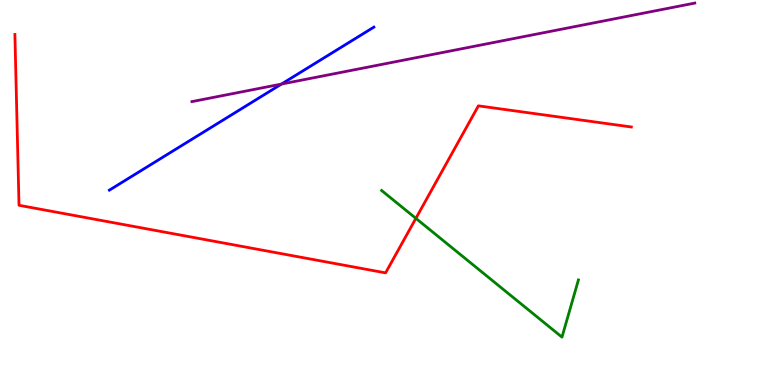[{'lines': ['blue', 'red'], 'intersections': []}, {'lines': ['green', 'red'], 'intersections': [{'x': 5.37, 'y': 4.33}]}, {'lines': ['purple', 'red'], 'intersections': []}, {'lines': ['blue', 'green'], 'intersections': []}, {'lines': ['blue', 'purple'], 'intersections': [{'x': 3.63, 'y': 7.82}]}, {'lines': ['green', 'purple'], 'intersections': []}]